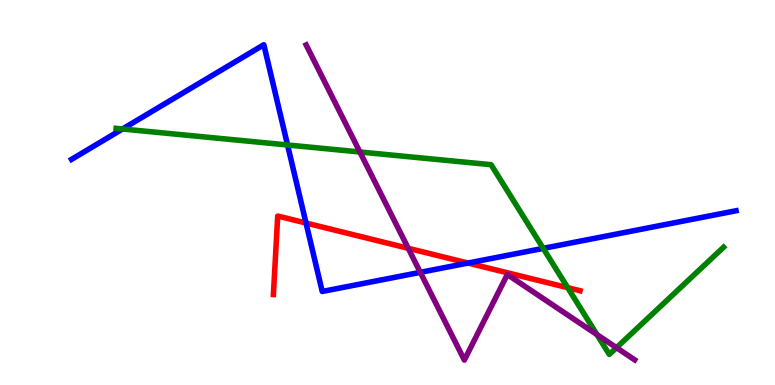[{'lines': ['blue', 'red'], 'intersections': [{'x': 3.95, 'y': 4.21}, {'x': 6.04, 'y': 3.17}]}, {'lines': ['green', 'red'], 'intersections': [{'x': 7.33, 'y': 2.53}]}, {'lines': ['purple', 'red'], 'intersections': [{'x': 5.27, 'y': 3.55}]}, {'lines': ['blue', 'green'], 'intersections': [{'x': 1.58, 'y': 6.65}, {'x': 3.71, 'y': 6.23}, {'x': 7.01, 'y': 3.55}]}, {'lines': ['blue', 'purple'], 'intersections': [{'x': 5.42, 'y': 2.93}]}, {'lines': ['green', 'purple'], 'intersections': [{'x': 4.64, 'y': 6.05}, {'x': 7.7, 'y': 1.31}, {'x': 7.95, 'y': 0.97}]}]